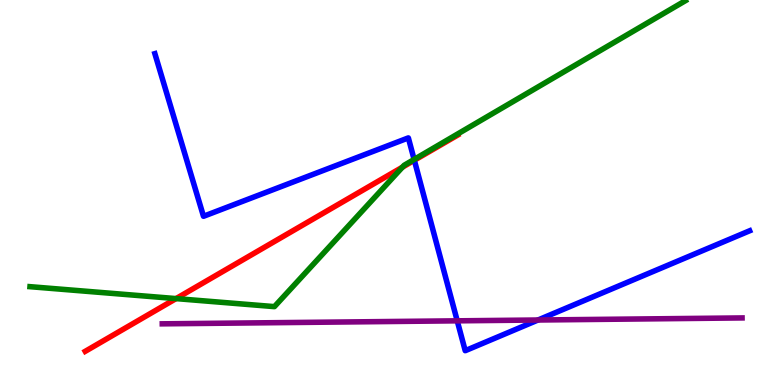[{'lines': ['blue', 'red'], 'intersections': [{'x': 5.35, 'y': 5.84}]}, {'lines': ['green', 'red'], 'intersections': [{'x': 2.27, 'y': 2.24}, {'x': 5.19, 'y': 5.66}]}, {'lines': ['purple', 'red'], 'intersections': []}, {'lines': ['blue', 'green'], 'intersections': [{'x': 5.34, 'y': 5.86}]}, {'lines': ['blue', 'purple'], 'intersections': [{'x': 5.9, 'y': 1.67}, {'x': 6.94, 'y': 1.69}]}, {'lines': ['green', 'purple'], 'intersections': []}]